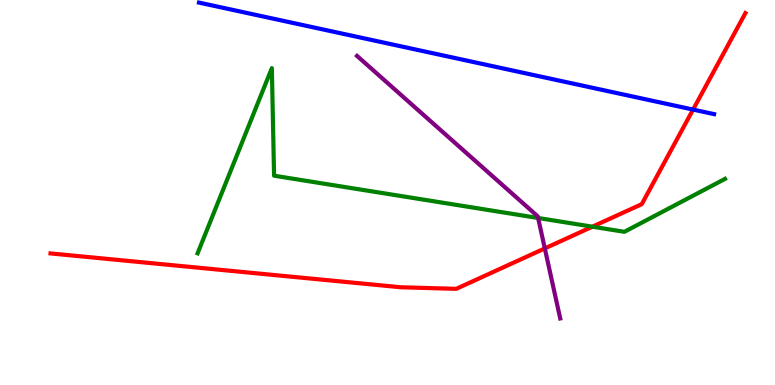[{'lines': ['blue', 'red'], 'intersections': [{'x': 8.94, 'y': 7.15}]}, {'lines': ['green', 'red'], 'intersections': [{'x': 7.64, 'y': 4.11}]}, {'lines': ['purple', 'red'], 'intersections': [{'x': 7.03, 'y': 3.55}]}, {'lines': ['blue', 'green'], 'intersections': []}, {'lines': ['blue', 'purple'], 'intersections': []}, {'lines': ['green', 'purple'], 'intersections': [{'x': 6.94, 'y': 4.34}]}]